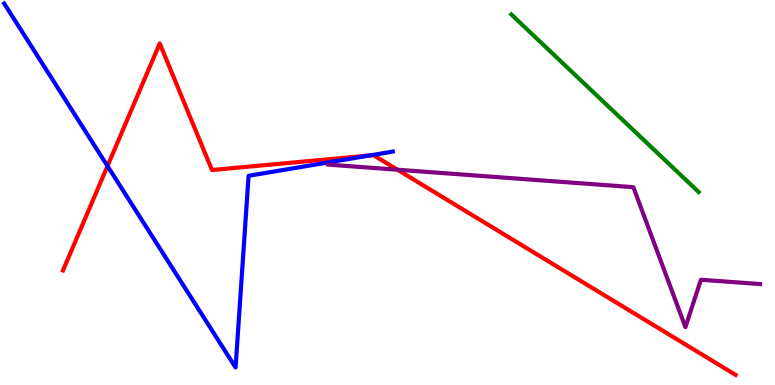[{'lines': ['blue', 'red'], 'intersections': [{'x': 1.39, 'y': 5.69}, {'x': 4.77, 'y': 5.96}]}, {'lines': ['green', 'red'], 'intersections': []}, {'lines': ['purple', 'red'], 'intersections': [{'x': 5.13, 'y': 5.59}]}, {'lines': ['blue', 'green'], 'intersections': []}, {'lines': ['blue', 'purple'], 'intersections': []}, {'lines': ['green', 'purple'], 'intersections': []}]